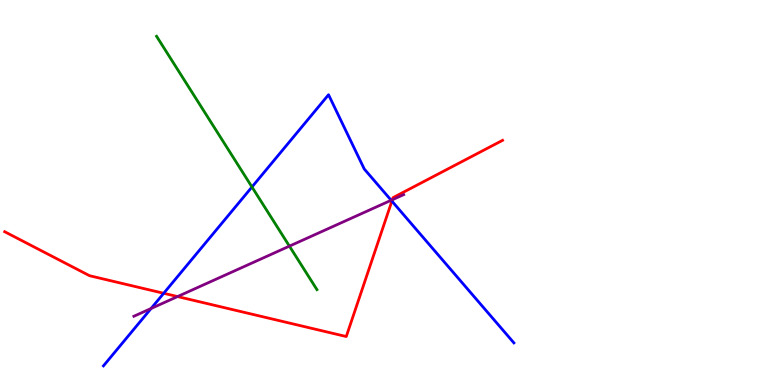[{'lines': ['blue', 'red'], 'intersections': [{'x': 2.11, 'y': 2.38}, {'x': 5.06, 'y': 4.78}]}, {'lines': ['green', 'red'], 'intersections': []}, {'lines': ['purple', 'red'], 'intersections': [{'x': 2.29, 'y': 2.3}, {'x': 5.06, 'y': 4.81}]}, {'lines': ['blue', 'green'], 'intersections': [{'x': 3.25, 'y': 5.14}]}, {'lines': ['blue', 'purple'], 'intersections': [{'x': 1.95, 'y': 1.99}, {'x': 5.05, 'y': 4.8}]}, {'lines': ['green', 'purple'], 'intersections': [{'x': 3.73, 'y': 3.61}]}]